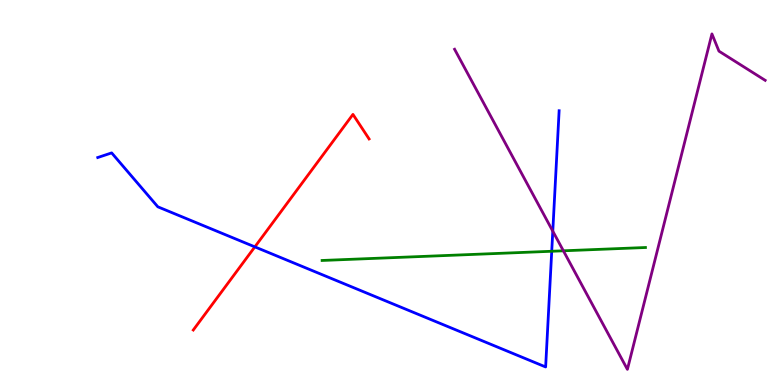[{'lines': ['blue', 'red'], 'intersections': [{'x': 3.29, 'y': 3.59}]}, {'lines': ['green', 'red'], 'intersections': []}, {'lines': ['purple', 'red'], 'intersections': []}, {'lines': ['blue', 'green'], 'intersections': [{'x': 7.12, 'y': 3.47}]}, {'lines': ['blue', 'purple'], 'intersections': [{'x': 7.13, 'y': 4.0}]}, {'lines': ['green', 'purple'], 'intersections': [{'x': 7.27, 'y': 3.49}]}]